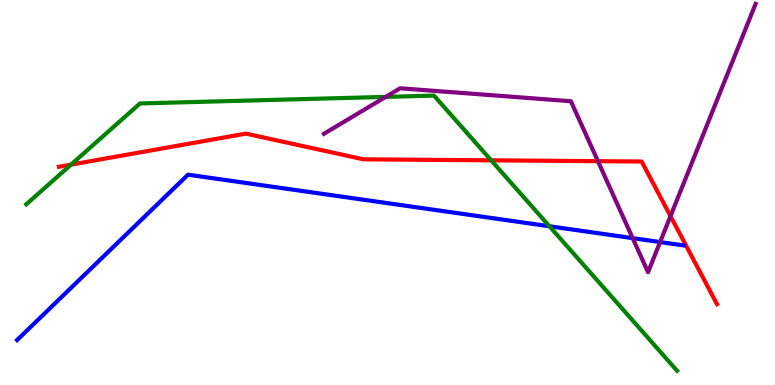[{'lines': ['blue', 'red'], 'intersections': []}, {'lines': ['green', 'red'], 'intersections': [{'x': 0.917, 'y': 5.72}, {'x': 6.34, 'y': 5.84}]}, {'lines': ['purple', 'red'], 'intersections': [{'x': 7.72, 'y': 5.81}, {'x': 8.65, 'y': 4.39}]}, {'lines': ['blue', 'green'], 'intersections': [{'x': 7.09, 'y': 4.12}]}, {'lines': ['blue', 'purple'], 'intersections': [{'x': 8.16, 'y': 3.81}, {'x': 8.52, 'y': 3.71}]}, {'lines': ['green', 'purple'], 'intersections': [{'x': 4.98, 'y': 7.48}]}]